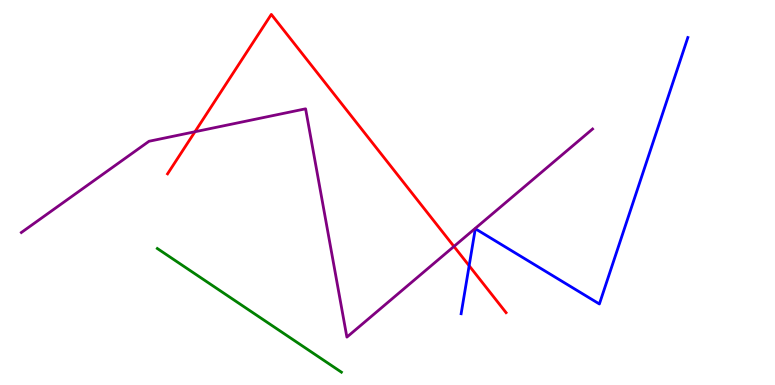[{'lines': ['blue', 'red'], 'intersections': [{'x': 6.05, 'y': 3.1}]}, {'lines': ['green', 'red'], 'intersections': []}, {'lines': ['purple', 'red'], 'intersections': [{'x': 2.52, 'y': 6.58}, {'x': 5.86, 'y': 3.6}]}, {'lines': ['blue', 'green'], 'intersections': []}, {'lines': ['blue', 'purple'], 'intersections': []}, {'lines': ['green', 'purple'], 'intersections': []}]